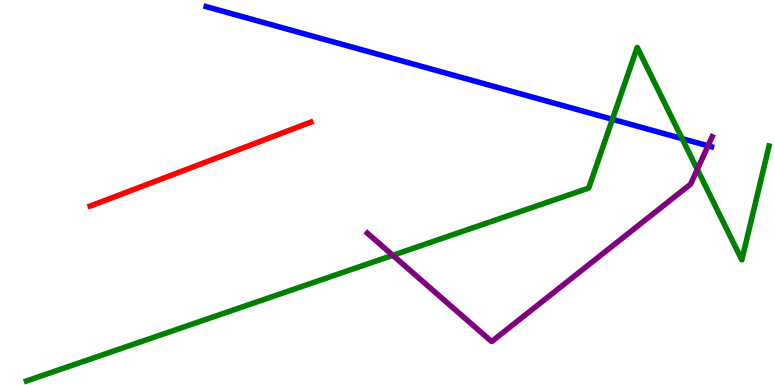[{'lines': ['blue', 'red'], 'intersections': []}, {'lines': ['green', 'red'], 'intersections': []}, {'lines': ['purple', 'red'], 'intersections': []}, {'lines': ['blue', 'green'], 'intersections': [{'x': 7.9, 'y': 6.9}, {'x': 8.8, 'y': 6.4}]}, {'lines': ['blue', 'purple'], 'intersections': [{'x': 9.14, 'y': 6.21}]}, {'lines': ['green', 'purple'], 'intersections': [{'x': 5.07, 'y': 3.37}, {'x': 9.0, 'y': 5.6}]}]